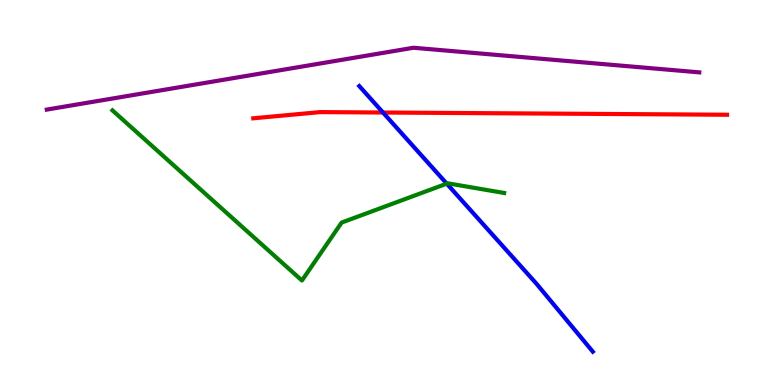[{'lines': ['blue', 'red'], 'intersections': [{'x': 4.94, 'y': 7.08}]}, {'lines': ['green', 'red'], 'intersections': []}, {'lines': ['purple', 'red'], 'intersections': []}, {'lines': ['blue', 'green'], 'intersections': [{'x': 5.76, 'y': 5.23}]}, {'lines': ['blue', 'purple'], 'intersections': []}, {'lines': ['green', 'purple'], 'intersections': []}]